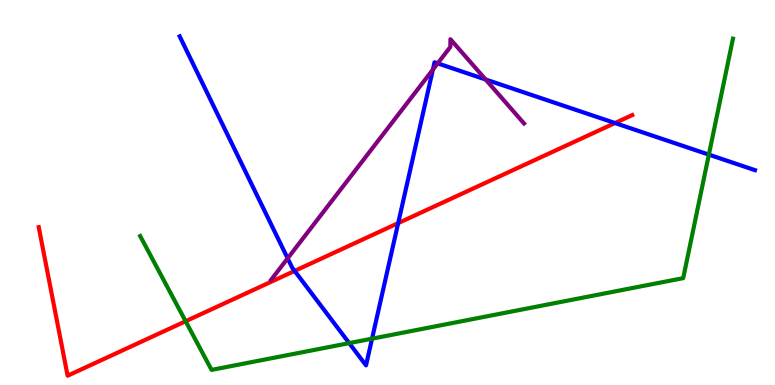[{'lines': ['blue', 'red'], 'intersections': [{'x': 3.8, 'y': 2.96}, {'x': 5.14, 'y': 4.2}, {'x': 7.94, 'y': 6.8}]}, {'lines': ['green', 'red'], 'intersections': [{'x': 2.4, 'y': 1.66}]}, {'lines': ['purple', 'red'], 'intersections': []}, {'lines': ['blue', 'green'], 'intersections': [{'x': 4.51, 'y': 1.09}, {'x': 4.8, 'y': 1.2}, {'x': 9.15, 'y': 5.98}]}, {'lines': ['blue', 'purple'], 'intersections': [{'x': 3.71, 'y': 3.29}, {'x': 5.59, 'y': 8.19}, {'x': 5.65, 'y': 8.35}, {'x': 6.27, 'y': 7.94}]}, {'lines': ['green', 'purple'], 'intersections': []}]